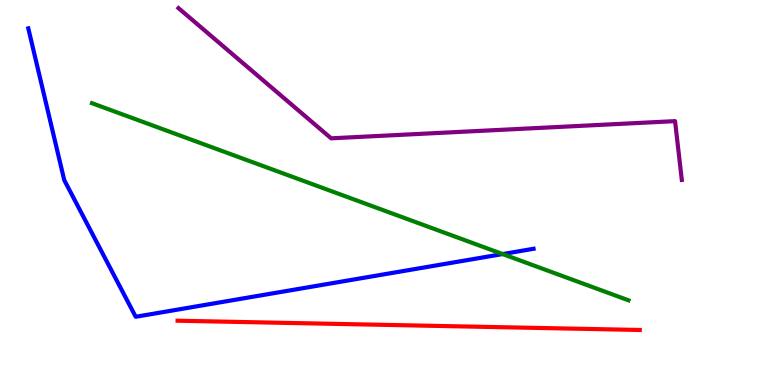[{'lines': ['blue', 'red'], 'intersections': []}, {'lines': ['green', 'red'], 'intersections': []}, {'lines': ['purple', 'red'], 'intersections': []}, {'lines': ['blue', 'green'], 'intersections': [{'x': 6.49, 'y': 3.4}]}, {'lines': ['blue', 'purple'], 'intersections': []}, {'lines': ['green', 'purple'], 'intersections': []}]